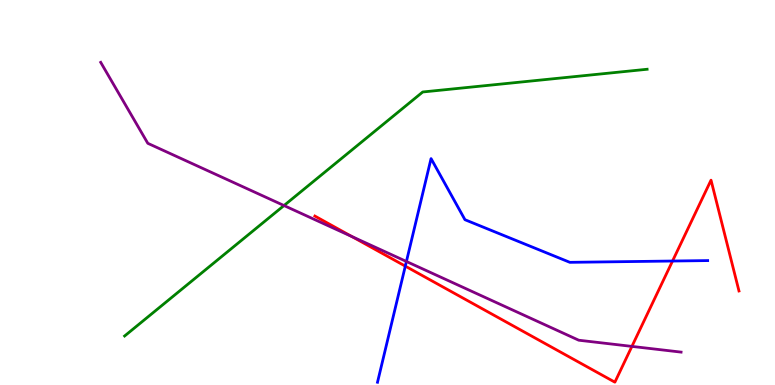[{'lines': ['blue', 'red'], 'intersections': [{'x': 5.23, 'y': 3.09}, {'x': 8.68, 'y': 3.22}]}, {'lines': ['green', 'red'], 'intersections': []}, {'lines': ['purple', 'red'], 'intersections': [{'x': 4.54, 'y': 3.86}, {'x': 8.15, 'y': 1.0}]}, {'lines': ['blue', 'green'], 'intersections': []}, {'lines': ['blue', 'purple'], 'intersections': [{'x': 5.24, 'y': 3.21}]}, {'lines': ['green', 'purple'], 'intersections': [{'x': 3.66, 'y': 4.66}]}]